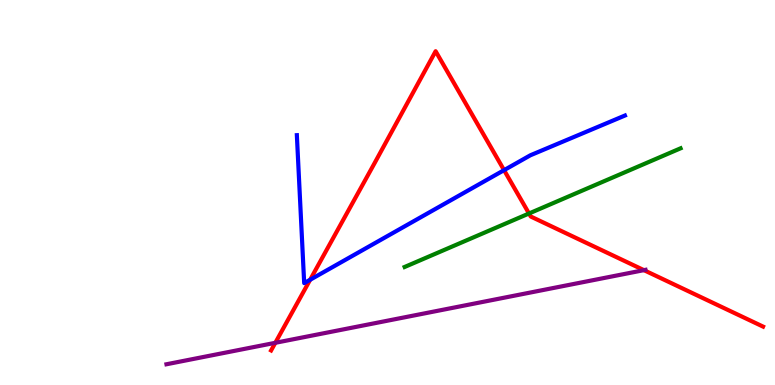[{'lines': ['blue', 'red'], 'intersections': [{'x': 4.0, 'y': 2.73}, {'x': 6.5, 'y': 5.58}]}, {'lines': ['green', 'red'], 'intersections': [{'x': 6.83, 'y': 4.45}]}, {'lines': ['purple', 'red'], 'intersections': [{'x': 3.55, 'y': 1.1}, {'x': 8.31, 'y': 2.98}]}, {'lines': ['blue', 'green'], 'intersections': []}, {'lines': ['blue', 'purple'], 'intersections': []}, {'lines': ['green', 'purple'], 'intersections': []}]